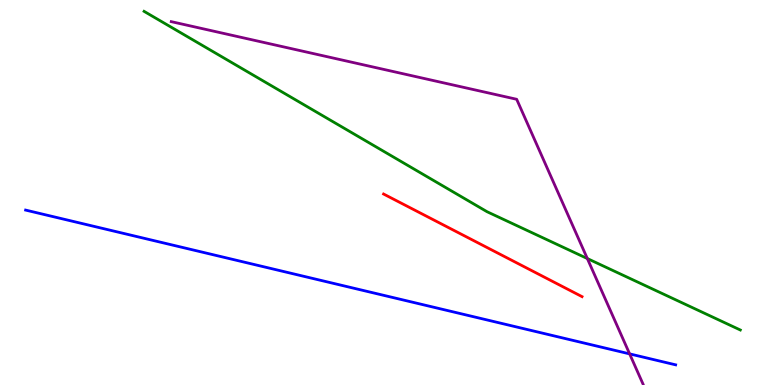[{'lines': ['blue', 'red'], 'intersections': []}, {'lines': ['green', 'red'], 'intersections': []}, {'lines': ['purple', 'red'], 'intersections': []}, {'lines': ['blue', 'green'], 'intersections': []}, {'lines': ['blue', 'purple'], 'intersections': [{'x': 8.12, 'y': 0.808}]}, {'lines': ['green', 'purple'], 'intersections': [{'x': 7.58, 'y': 3.28}]}]